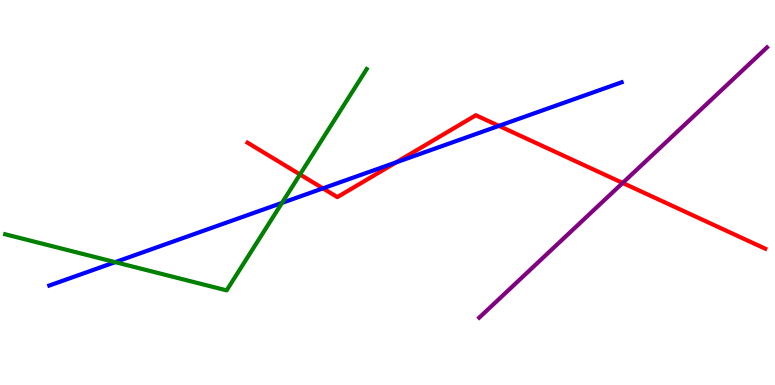[{'lines': ['blue', 'red'], 'intersections': [{'x': 4.17, 'y': 5.11}, {'x': 5.11, 'y': 5.78}, {'x': 6.44, 'y': 6.73}]}, {'lines': ['green', 'red'], 'intersections': [{'x': 3.87, 'y': 5.47}]}, {'lines': ['purple', 'red'], 'intersections': [{'x': 8.03, 'y': 5.25}]}, {'lines': ['blue', 'green'], 'intersections': [{'x': 1.49, 'y': 3.19}, {'x': 3.64, 'y': 4.73}]}, {'lines': ['blue', 'purple'], 'intersections': []}, {'lines': ['green', 'purple'], 'intersections': []}]